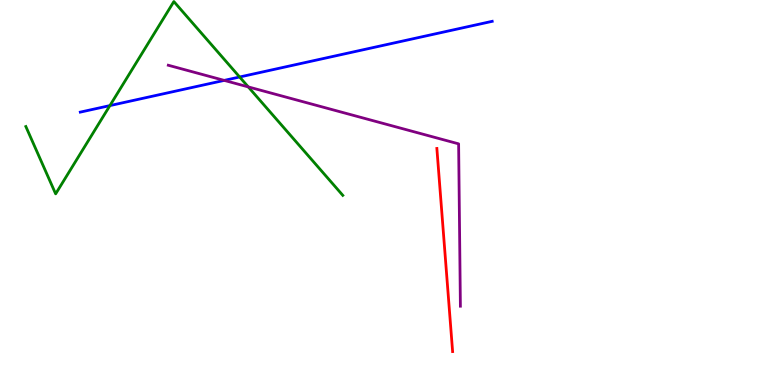[{'lines': ['blue', 'red'], 'intersections': []}, {'lines': ['green', 'red'], 'intersections': []}, {'lines': ['purple', 'red'], 'intersections': []}, {'lines': ['blue', 'green'], 'intersections': [{'x': 1.42, 'y': 7.26}, {'x': 3.09, 'y': 8.0}]}, {'lines': ['blue', 'purple'], 'intersections': [{'x': 2.89, 'y': 7.91}]}, {'lines': ['green', 'purple'], 'intersections': [{'x': 3.2, 'y': 7.74}]}]